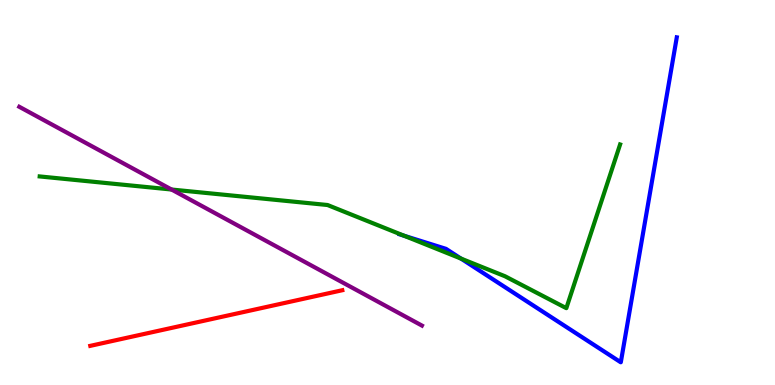[{'lines': ['blue', 'red'], 'intersections': []}, {'lines': ['green', 'red'], 'intersections': []}, {'lines': ['purple', 'red'], 'intersections': []}, {'lines': ['blue', 'green'], 'intersections': [{'x': 5.21, 'y': 3.88}, {'x': 5.95, 'y': 3.28}]}, {'lines': ['blue', 'purple'], 'intersections': []}, {'lines': ['green', 'purple'], 'intersections': [{'x': 2.21, 'y': 5.08}]}]